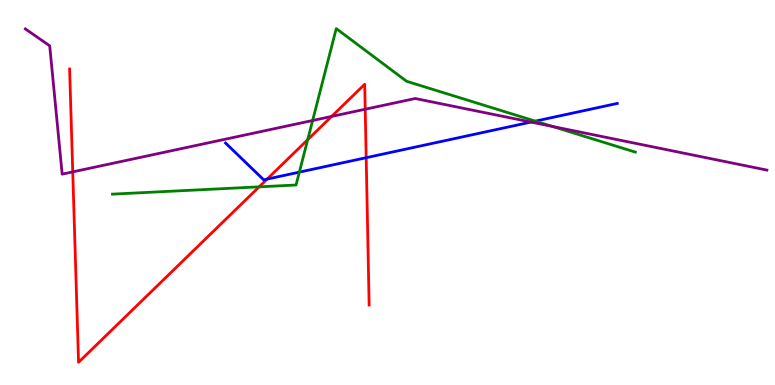[{'lines': ['blue', 'red'], 'intersections': [{'x': 3.45, 'y': 5.35}, {'x': 4.73, 'y': 5.9}]}, {'lines': ['green', 'red'], 'intersections': [{'x': 3.34, 'y': 5.15}, {'x': 3.97, 'y': 6.37}]}, {'lines': ['purple', 'red'], 'intersections': [{'x': 0.939, 'y': 5.54}, {'x': 4.28, 'y': 6.98}, {'x': 4.71, 'y': 7.16}]}, {'lines': ['blue', 'green'], 'intersections': [{'x': 3.86, 'y': 5.53}, {'x': 6.91, 'y': 6.85}]}, {'lines': ['blue', 'purple'], 'intersections': [{'x': 6.85, 'y': 6.83}]}, {'lines': ['green', 'purple'], 'intersections': [{'x': 4.03, 'y': 6.87}, {'x': 7.13, 'y': 6.72}]}]